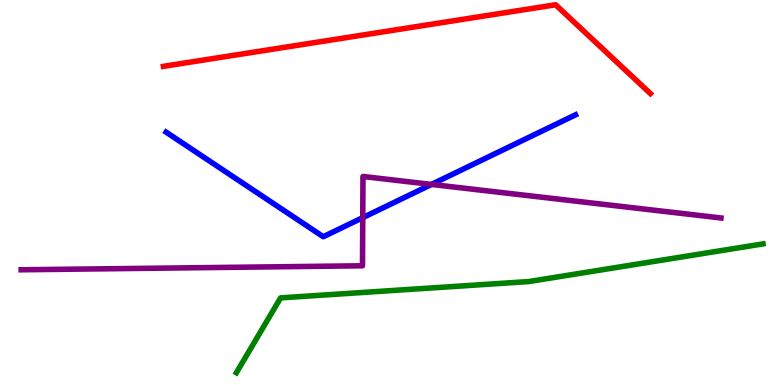[{'lines': ['blue', 'red'], 'intersections': []}, {'lines': ['green', 'red'], 'intersections': []}, {'lines': ['purple', 'red'], 'intersections': []}, {'lines': ['blue', 'green'], 'intersections': []}, {'lines': ['blue', 'purple'], 'intersections': [{'x': 4.68, 'y': 4.35}, {'x': 5.57, 'y': 5.21}]}, {'lines': ['green', 'purple'], 'intersections': []}]